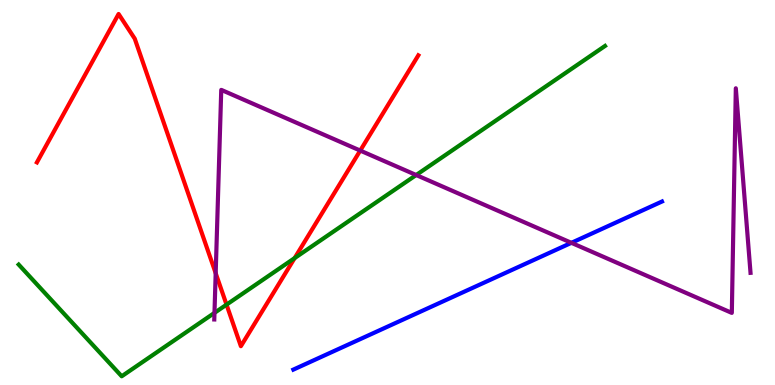[{'lines': ['blue', 'red'], 'intersections': []}, {'lines': ['green', 'red'], 'intersections': [{'x': 2.92, 'y': 2.09}, {'x': 3.8, 'y': 3.3}]}, {'lines': ['purple', 'red'], 'intersections': [{'x': 2.78, 'y': 2.9}, {'x': 4.65, 'y': 6.09}]}, {'lines': ['blue', 'green'], 'intersections': []}, {'lines': ['blue', 'purple'], 'intersections': [{'x': 7.37, 'y': 3.69}]}, {'lines': ['green', 'purple'], 'intersections': [{'x': 2.77, 'y': 1.87}, {'x': 5.37, 'y': 5.45}]}]